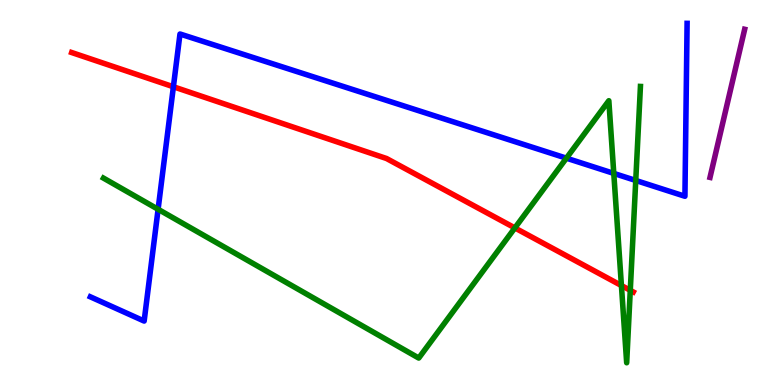[{'lines': ['blue', 'red'], 'intersections': [{'x': 2.24, 'y': 7.75}]}, {'lines': ['green', 'red'], 'intersections': [{'x': 6.64, 'y': 4.08}, {'x': 8.02, 'y': 2.58}, {'x': 8.13, 'y': 2.46}]}, {'lines': ['purple', 'red'], 'intersections': []}, {'lines': ['blue', 'green'], 'intersections': [{'x': 2.04, 'y': 4.56}, {'x': 7.31, 'y': 5.89}, {'x': 7.92, 'y': 5.5}, {'x': 8.2, 'y': 5.31}]}, {'lines': ['blue', 'purple'], 'intersections': []}, {'lines': ['green', 'purple'], 'intersections': []}]